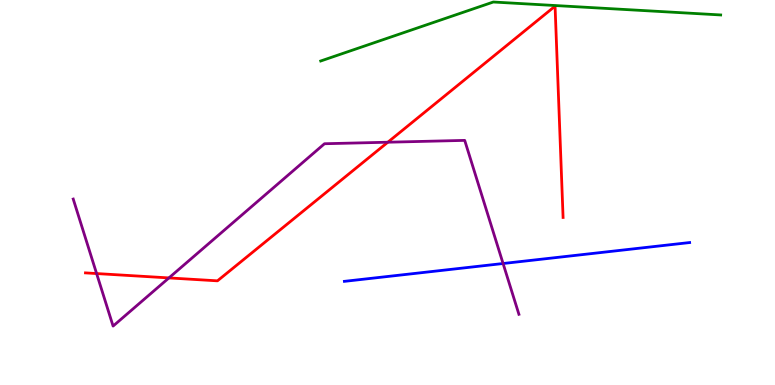[{'lines': ['blue', 'red'], 'intersections': []}, {'lines': ['green', 'red'], 'intersections': []}, {'lines': ['purple', 'red'], 'intersections': [{'x': 1.25, 'y': 2.89}, {'x': 2.18, 'y': 2.78}, {'x': 5.0, 'y': 6.31}]}, {'lines': ['blue', 'green'], 'intersections': []}, {'lines': ['blue', 'purple'], 'intersections': [{'x': 6.49, 'y': 3.16}]}, {'lines': ['green', 'purple'], 'intersections': []}]